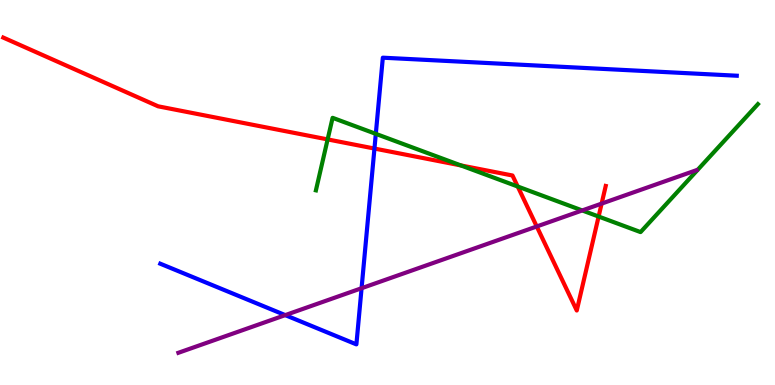[{'lines': ['blue', 'red'], 'intersections': [{'x': 4.83, 'y': 6.14}]}, {'lines': ['green', 'red'], 'intersections': [{'x': 4.23, 'y': 6.38}, {'x': 5.95, 'y': 5.7}, {'x': 6.68, 'y': 5.16}, {'x': 7.72, 'y': 4.38}]}, {'lines': ['purple', 'red'], 'intersections': [{'x': 6.93, 'y': 4.12}, {'x': 7.76, 'y': 4.71}]}, {'lines': ['blue', 'green'], 'intersections': [{'x': 4.85, 'y': 6.52}]}, {'lines': ['blue', 'purple'], 'intersections': [{'x': 3.68, 'y': 1.82}, {'x': 4.67, 'y': 2.51}]}, {'lines': ['green', 'purple'], 'intersections': [{'x': 7.51, 'y': 4.53}]}]